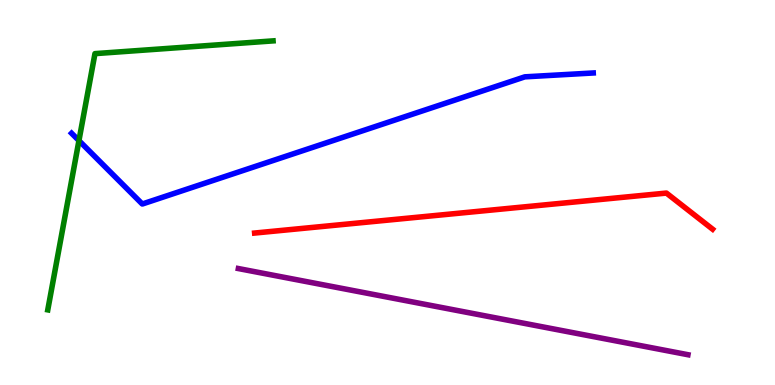[{'lines': ['blue', 'red'], 'intersections': []}, {'lines': ['green', 'red'], 'intersections': []}, {'lines': ['purple', 'red'], 'intersections': []}, {'lines': ['blue', 'green'], 'intersections': [{'x': 1.02, 'y': 6.35}]}, {'lines': ['blue', 'purple'], 'intersections': []}, {'lines': ['green', 'purple'], 'intersections': []}]